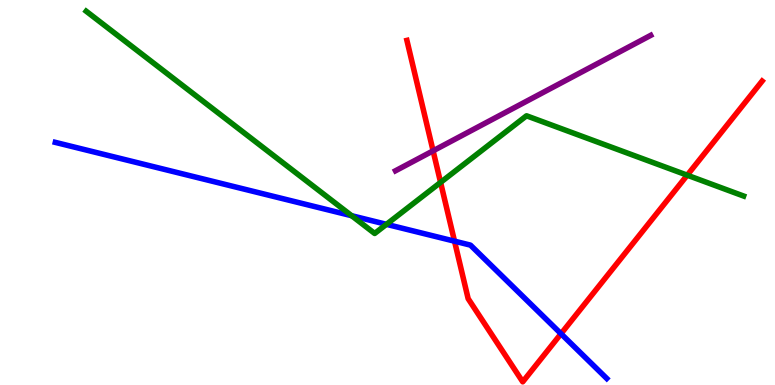[{'lines': ['blue', 'red'], 'intersections': [{'x': 5.86, 'y': 3.74}, {'x': 7.24, 'y': 1.33}]}, {'lines': ['green', 'red'], 'intersections': [{'x': 5.68, 'y': 5.26}, {'x': 8.87, 'y': 5.45}]}, {'lines': ['purple', 'red'], 'intersections': [{'x': 5.59, 'y': 6.08}]}, {'lines': ['blue', 'green'], 'intersections': [{'x': 4.54, 'y': 4.4}, {'x': 4.99, 'y': 4.17}]}, {'lines': ['blue', 'purple'], 'intersections': []}, {'lines': ['green', 'purple'], 'intersections': []}]